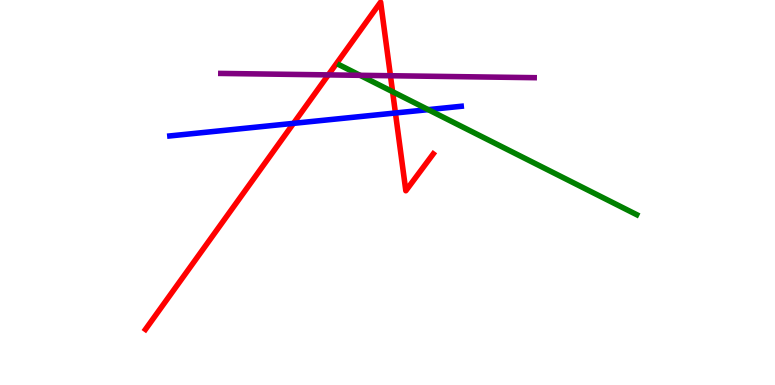[{'lines': ['blue', 'red'], 'intersections': [{'x': 3.79, 'y': 6.8}, {'x': 5.1, 'y': 7.07}]}, {'lines': ['green', 'red'], 'intersections': [{'x': 5.07, 'y': 7.62}]}, {'lines': ['purple', 'red'], 'intersections': [{'x': 4.24, 'y': 8.05}, {'x': 5.04, 'y': 8.03}]}, {'lines': ['blue', 'green'], 'intersections': [{'x': 5.53, 'y': 7.15}]}, {'lines': ['blue', 'purple'], 'intersections': []}, {'lines': ['green', 'purple'], 'intersections': [{'x': 4.65, 'y': 8.04}]}]